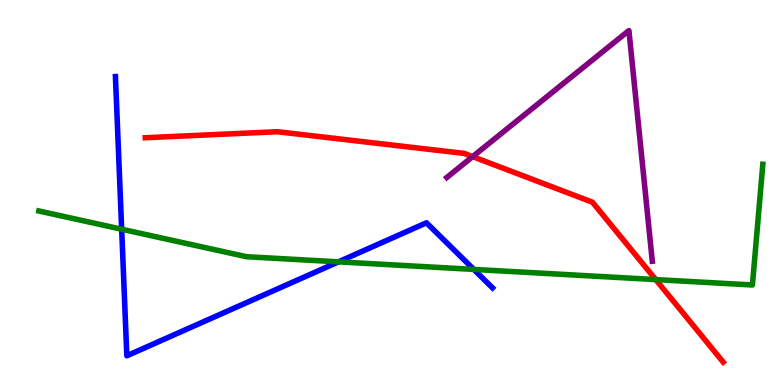[{'lines': ['blue', 'red'], 'intersections': []}, {'lines': ['green', 'red'], 'intersections': [{'x': 8.46, 'y': 2.74}]}, {'lines': ['purple', 'red'], 'intersections': [{'x': 6.1, 'y': 5.93}]}, {'lines': ['blue', 'green'], 'intersections': [{'x': 1.57, 'y': 4.05}, {'x': 4.37, 'y': 3.2}, {'x': 6.11, 'y': 3.0}]}, {'lines': ['blue', 'purple'], 'intersections': []}, {'lines': ['green', 'purple'], 'intersections': []}]